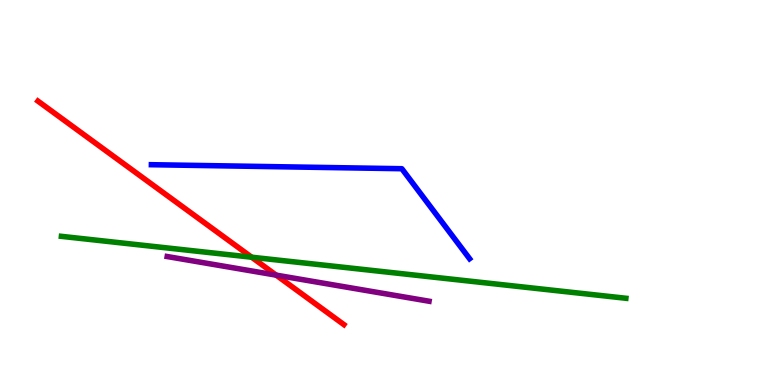[{'lines': ['blue', 'red'], 'intersections': []}, {'lines': ['green', 'red'], 'intersections': [{'x': 3.25, 'y': 3.32}]}, {'lines': ['purple', 'red'], 'intersections': [{'x': 3.56, 'y': 2.85}]}, {'lines': ['blue', 'green'], 'intersections': []}, {'lines': ['blue', 'purple'], 'intersections': []}, {'lines': ['green', 'purple'], 'intersections': []}]